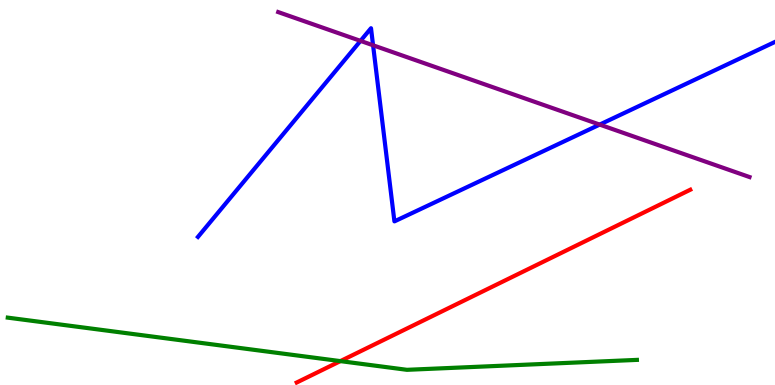[{'lines': ['blue', 'red'], 'intersections': []}, {'lines': ['green', 'red'], 'intersections': [{'x': 4.39, 'y': 0.62}]}, {'lines': ['purple', 'red'], 'intersections': []}, {'lines': ['blue', 'green'], 'intersections': []}, {'lines': ['blue', 'purple'], 'intersections': [{'x': 4.65, 'y': 8.94}, {'x': 4.81, 'y': 8.82}, {'x': 7.74, 'y': 6.76}]}, {'lines': ['green', 'purple'], 'intersections': []}]